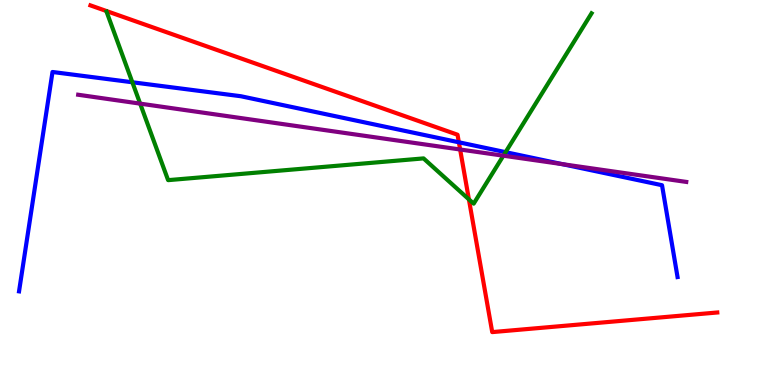[{'lines': ['blue', 'red'], 'intersections': [{'x': 5.92, 'y': 6.3}]}, {'lines': ['green', 'red'], 'intersections': [{'x': 6.05, 'y': 4.82}]}, {'lines': ['purple', 'red'], 'intersections': [{'x': 5.94, 'y': 6.12}]}, {'lines': ['blue', 'green'], 'intersections': [{'x': 1.71, 'y': 7.86}, {'x': 6.52, 'y': 6.05}]}, {'lines': ['blue', 'purple'], 'intersections': [{'x': 7.26, 'y': 5.74}]}, {'lines': ['green', 'purple'], 'intersections': [{'x': 1.81, 'y': 7.31}, {'x': 6.5, 'y': 5.96}]}]